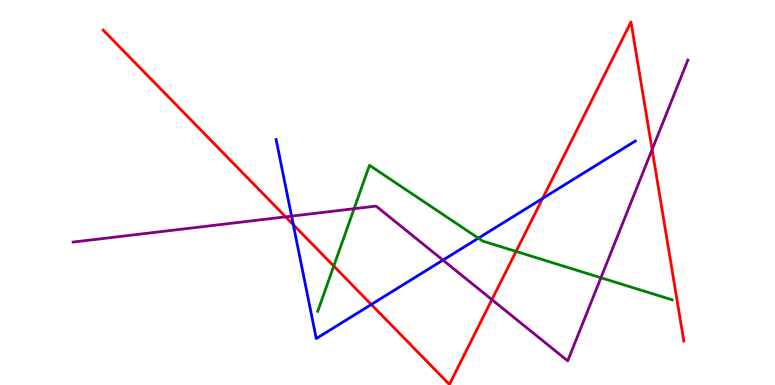[{'lines': ['blue', 'red'], 'intersections': [{'x': 3.78, 'y': 4.16}, {'x': 4.79, 'y': 2.09}, {'x': 7.0, 'y': 4.85}]}, {'lines': ['green', 'red'], 'intersections': [{'x': 4.31, 'y': 3.09}, {'x': 6.66, 'y': 3.47}]}, {'lines': ['purple', 'red'], 'intersections': [{'x': 3.69, 'y': 4.37}, {'x': 6.35, 'y': 2.22}, {'x': 8.41, 'y': 6.12}]}, {'lines': ['blue', 'green'], 'intersections': [{'x': 6.17, 'y': 3.81}]}, {'lines': ['blue', 'purple'], 'intersections': [{'x': 3.76, 'y': 4.39}, {'x': 5.72, 'y': 3.24}]}, {'lines': ['green', 'purple'], 'intersections': [{'x': 4.57, 'y': 4.58}, {'x': 7.75, 'y': 2.79}]}]